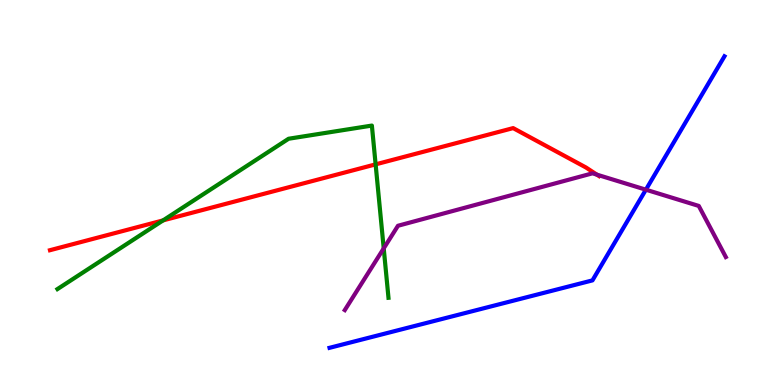[{'lines': ['blue', 'red'], 'intersections': []}, {'lines': ['green', 'red'], 'intersections': [{'x': 2.1, 'y': 4.28}, {'x': 4.85, 'y': 5.73}]}, {'lines': ['purple', 'red'], 'intersections': [{'x': 7.7, 'y': 5.46}]}, {'lines': ['blue', 'green'], 'intersections': []}, {'lines': ['blue', 'purple'], 'intersections': [{'x': 8.33, 'y': 5.07}]}, {'lines': ['green', 'purple'], 'intersections': [{'x': 4.95, 'y': 3.55}]}]